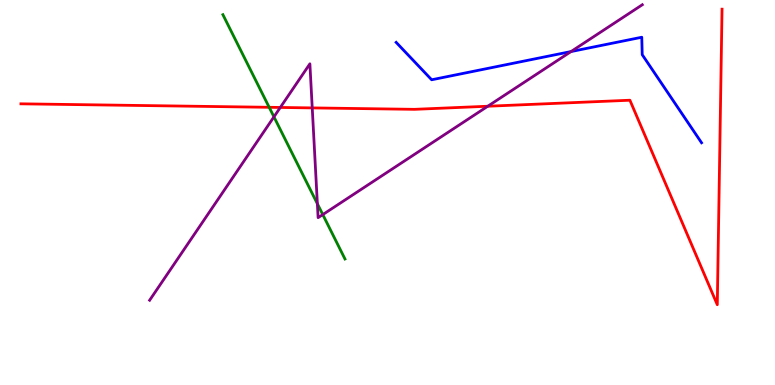[{'lines': ['blue', 'red'], 'intersections': []}, {'lines': ['green', 'red'], 'intersections': [{'x': 3.47, 'y': 7.21}]}, {'lines': ['purple', 'red'], 'intersections': [{'x': 3.62, 'y': 7.21}, {'x': 4.03, 'y': 7.2}, {'x': 6.29, 'y': 7.24}]}, {'lines': ['blue', 'green'], 'intersections': []}, {'lines': ['blue', 'purple'], 'intersections': [{'x': 7.37, 'y': 8.66}]}, {'lines': ['green', 'purple'], 'intersections': [{'x': 3.53, 'y': 6.97}, {'x': 4.09, 'y': 4.71}, {'x': 4.17, 'y': 4.43}]}]